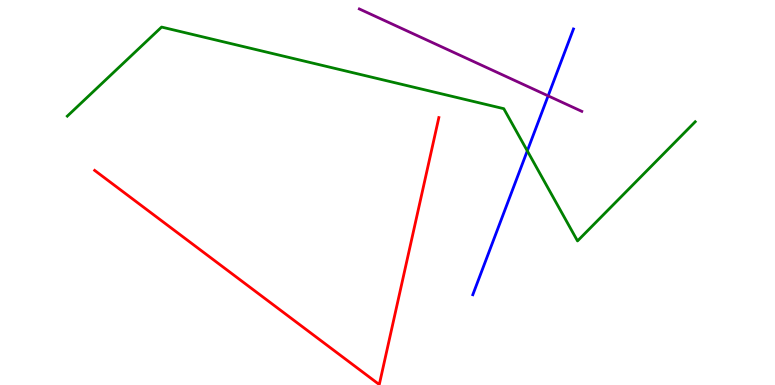[{'lines': ['blue', 'red'], 'intersections': []}, {'lines': ['green', 'red'], 'intersections': []}, {'lines': ['purple', 'red'], 'intersections': []}, {'lines': ['blue', 'green'], 'intersections': [{'x': 6.8, 'y': 6.08}]}, {'lines': ['blue', 'purple'], 'intersections': [{'x': 7.07, 'y': 7.51}]}, {'lines': ['green', 'purple'], 'intersections': []}]